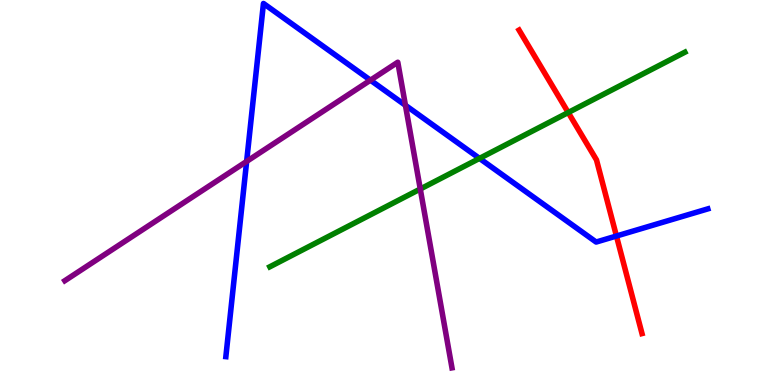[{'lines': ['blue', 'red'], 'intersections': [{'x': 7.95, 'y': 3.87}]}, {'lines': ['green', 'red'], 'intersections': [{'x': 7.33, 'y': 7.08}]}, {'lines': ['purple', 'red'], 'intersections': []}, {'lines': ['blue', 'green'], 'intersections': [{'x': 6.19, 'y': 5.89}]}, {'lines': ['blue', 'purple'], 'intersections': [{'x': 3.18, 'y': 5.81}, {'x': 4.78, 'y': 7.92}, {'x': 5.23, 'y': 7.27}]}, {'lines': ['green', 'purple'], 'intersections': [{'x': 5.42, 'y': 5.09}]}]